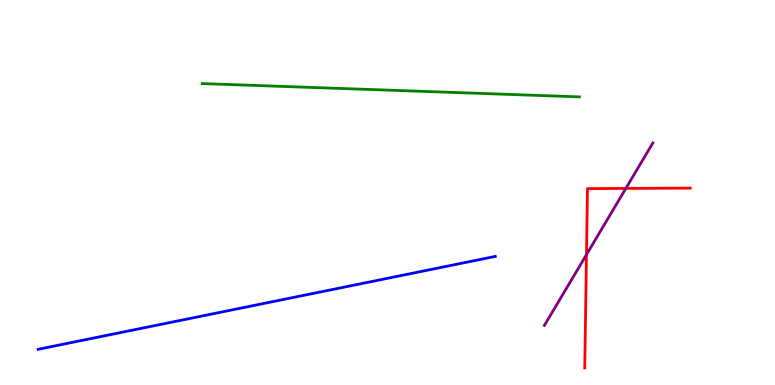[{'lines': ['blue', 'red'], 'intersections': []}, {'lines': ['green', 'red'], 'intersections': []}, {'lines': ['purple', 'red'], 'intersections': [{'x': 7.57, 'y': 3.39}, {'x': 8.08, 'y': 5.11}]}, {'lines': ['blue', 'green'], 'intersections': []}, {'lines': ['blue', 'purple'], 'intersections': []}, {'lines': ['green', 'purple'], 'intersections': []}]